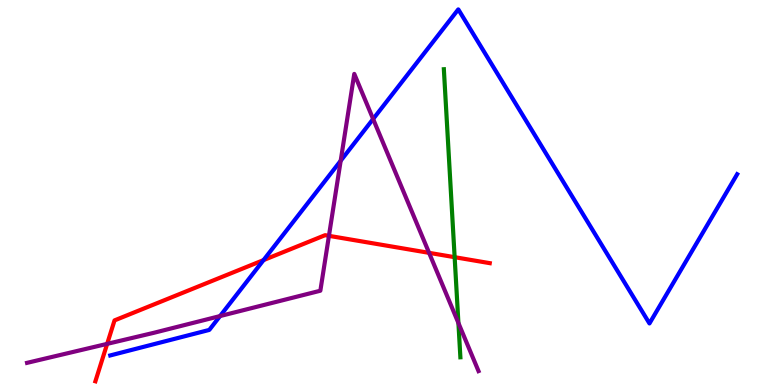[{'lines': ['blue', 'red'], 'intersections': [{'x': 3.4, 'y': 3.24}]}, {'lines': ['green', 'red'], 'intersections': [{'x': 5.87, 'y': 3.32}]}, {'lines': ['purple', 'red'], 'intersections': [{'x': 1.38, 'y': 1.07}, {'x': 4.24, 'y': 3.87}, {'x': 5.54, 'y': 3.43}]}, {'lines': ['blue', 'green'], 'intersections': []}, {'lines': ['blue', 'purple'], 'intersections': [{'x': 2.84, 'y': 1.79}, {'x': 4.4, 'y': 5.82}, {'x': 4.81, 'y': 6.91}]}, {'lines': ['green', 'purple'], 'intersections': [{'x': 5.92, 'y': 1.61}]}]